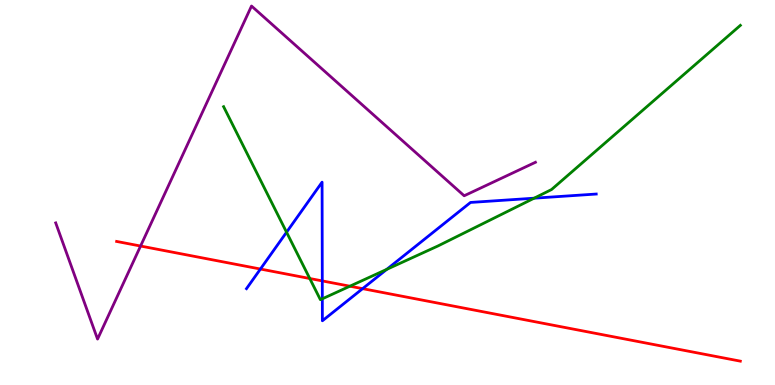[{'lines': ['blue', 'red'], 'intersections': [{'x': 3.36, 'y': 3.01}, {'x': 4.16, 'y': 2.7}, {'x': 4.68, 'y': 2.5}]}, {'lines': ['green', 'red'], 'intersections': [{'x': 4.0, 'y': 2.77}, {'x': 4.51, 'y': 2.57}]}, {'lines': ['purple', 'red'], 'intersections': [{'x': 1.81, 'y': 3.61}]}, {'lines': ['blue', 'green'], 'intersections': [{'x': 3.7, 'y': 3.97}, {'x': 4.16, 'y': 2.24}, {'x': 4.99, 'y': 3.0}, {'x': 6.89, 'y': 4.85}]}, {'lines': ['blue', 'purple'], 'intersections': []}, {'lines': ['green', 'purple'], 'intersections': []}]